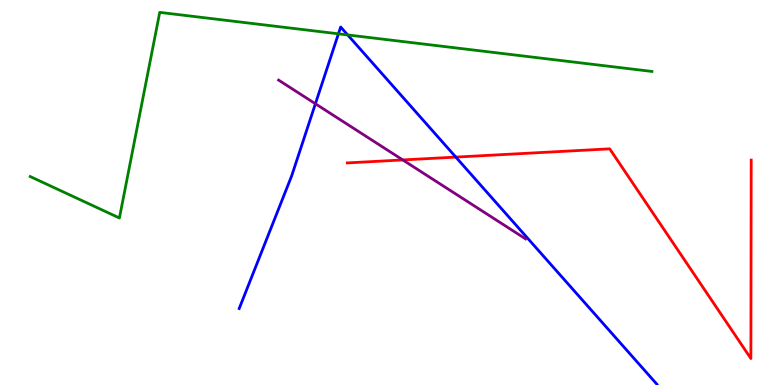[{'lines': ['blue', 'red'], 'intersections': [{'x': 5.88, 'y': 5.92}]}, {'lines': ['green', 'red'], 'intersections': []}, {'lines': ['purple', 'red'], 'intersections': [{'x': 5.2, 'y': 5.85}]}, {'lines': ['blue', 'green'], 'intersections': [{'x': 4.37, 'y': 9.12}, {'x': 4.49, 'y': 9.09}]}, {'lines': ['blue', 'purple'], 'intersections': [{'x': 4.07, 'y': 7.3}]}, {'lines': ['green', 'purple'], 'intersections': []}]